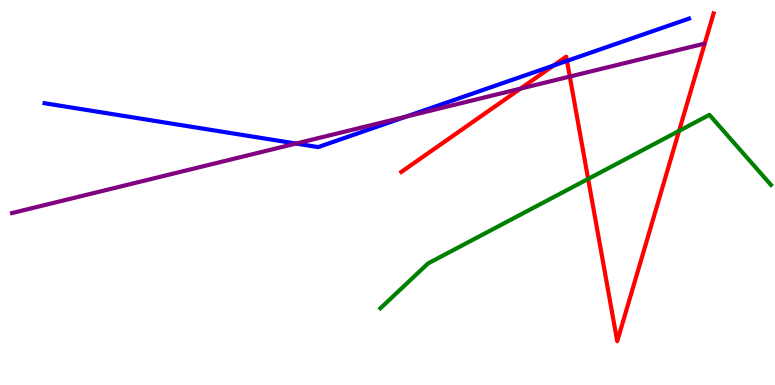[{'lines': ['blue', 'red'], 'intersections': [{'x': 7.14, 'y': 8.3}, {'x': 7.32, 'y': 8.42}]}, {'lines': ['green', 'red'], 'intersections': [{'x': 7.59, 'y': 5.35}, {'x': 8.76, 'y': 6.6}]}, {'lines': ['purple', 'red'], 'intersections': [{'x': 6.72, 'y': 7.7}, {'x': 7.35, 'y': 8.01}]}, {'lines': ['blue', 'green'], 'intersections': []}, {'lines': ['blue', 'purple'], 'intersections': [{'x': 3.82, 'y': 6.27}, {'x': 5.24, 'y': 6.97}]}, {'lines': ['green', 'purple'], 'intersections': []}]